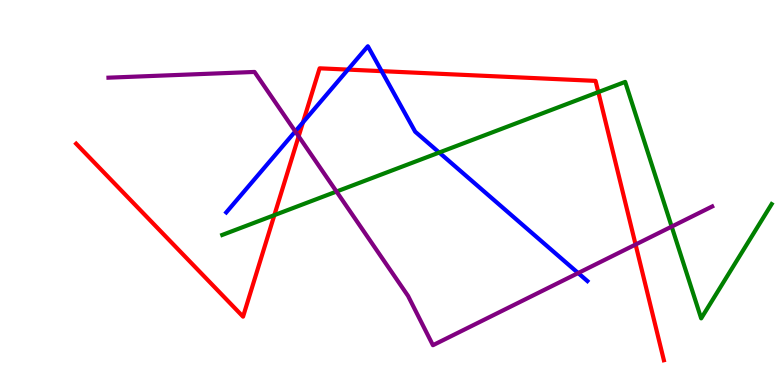[{'lines': ['blue', 'red'], 'intersections': [{'x': 3.91, 'y': 6.82}, {'x': 4.49, 'y': 8.19}, {'x': 4.92, 'y': 8.15}]}, {'lines': ['green', 'red'], 'intersections': [{'x': 3.54, 'y': 4.41}, {'x': 7.72, 'y': 7.61}]}, {'lines': ['purple', 'red'], 'intersections': [{'x': 3.85, 'y': 6.46}, {'x': 8.2, 'y': 3.65}]}, {'lines': ['blue', 'green'], 'intersections': [{'x': 5.67, 'y': 6.04}]}, {'lines': ['blue', 'purple'], 'intersections': [{'x': 3.81, 'y': 6.59}, {'x': 7.46, 'y': 2.91}]}, {'lines': ['green', 'purple'], 'intersections': [{'x': 4.34, 'y': 5.02}, {'x': 8.67, 'y': 4.11}]}]